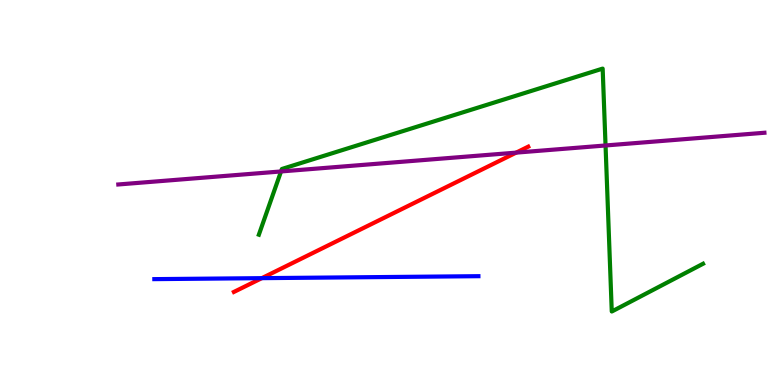[{'lines': ['blue', 'red'], 'intersections': [{'x': 3.38, 'y': 2.78}]}, {'lines': ['green', 'red'], 'intersections': []}, {'lines': ['purple', 'red'], 'intersections': [{'x': 6.66, 'y': 6.04}]}, {'lines': ['blue', 'green'], 'intersections': []}, {'lines': ['blue', 'purple'], 'intersections': []}, {'lines': ['green', 'purple'], 'intersections': [{'x': 3.63, 'y': 5.55}, {'x': 7.81, 'y': 6.22}]}]